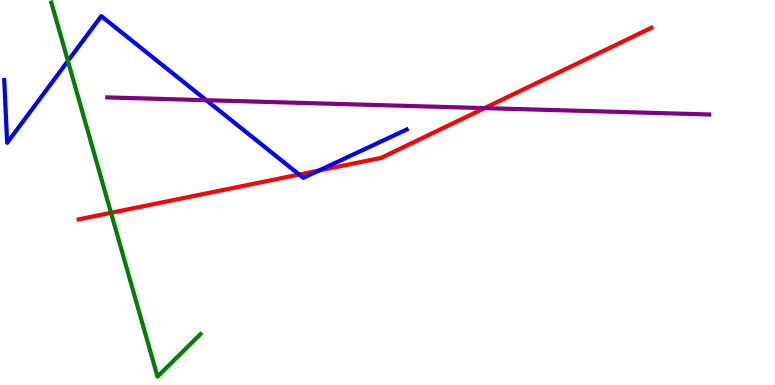[{'lines': ['blue', 'red'], 'intersections': [{'x': 3.86, 'y': 5.47}, {'x': 4.12, 'y': 5.57}]}, {'lines': ['green', 'red'], 'intersections': [{'x': 1.43, 'y': 4.47}]}, {'lines': ['purple', 'red'], 'intersections': [{'x': 6.25, 'y': 7.19}]}, {'lines': ['blue', 'green'], 'intersections': [{'x': 0.877, 'y': 8.42}]}, {'lines': ['blue', 'purple'], 'intersections': [{'x': 2.66, 'y': 7.4}]}, {'lines': ['green', 'purple'], 'intersections': []}]